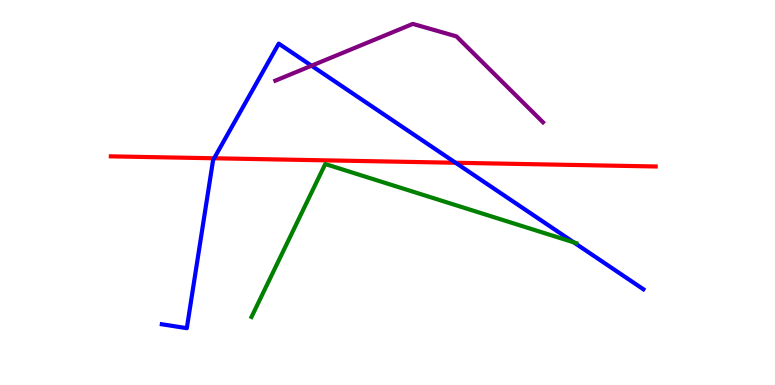[{'lines': ['blue', 'red'], 'intersections': [{'x': 2.76, 'y': 5.89}, {'x': 5.88, 'y': 5.77}]}, {'lines': ['green', 'red'], 'intersections': []}, {'lines': ['purple', 'red'], 'intersections': []}, {'lines': ['blue', 'green'], 'intersections': [{'x': 7.4, 'y': 3.71}]}, {'lines': ['blue', 'purple'], 'intersections': [{'x': 4.02, 'y': 8.29}]}, {'lines': ['green', 'purple'], 'intersections': []}]